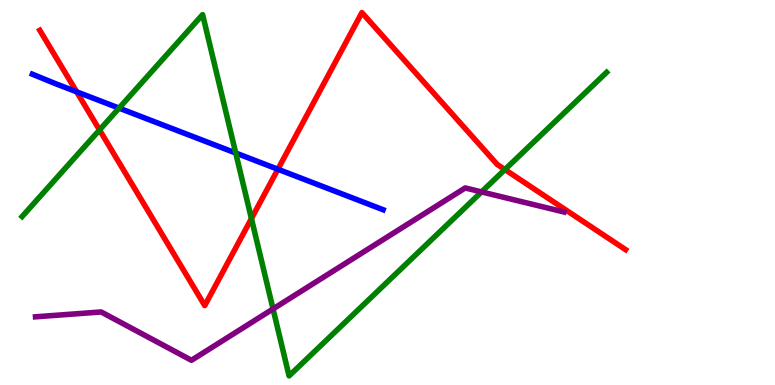[{'lines': ['blue', 'red'], 'intersections': [{'x': 0.989, 'y': 7.62}, {'x': 3.59, 'y': 5.6}]}, {'lines': ['green', 'red'], 'intersections': [{'x': 1.28, 'y': 6.62}, {'x': 3.24, 'y': 4.32}, {'x': 6.52, 'y': 5.6}]}, {'lines': ['purple', 'red'], 'intersections': []}, {'lines': ['blue', 'green'], 'intersections': [{'x': 1.54, 'y': 7.19}, {'x': 3.04, 'y': 6.03}]}, {'lines': ['blue', 'purple'], 'intersections': []}, {'lines': ['green', 'purple'], 'intersections': [{'x': 3.52, 'y': 1.98}, {'x': 6.21, 'y': 5.02}]}]